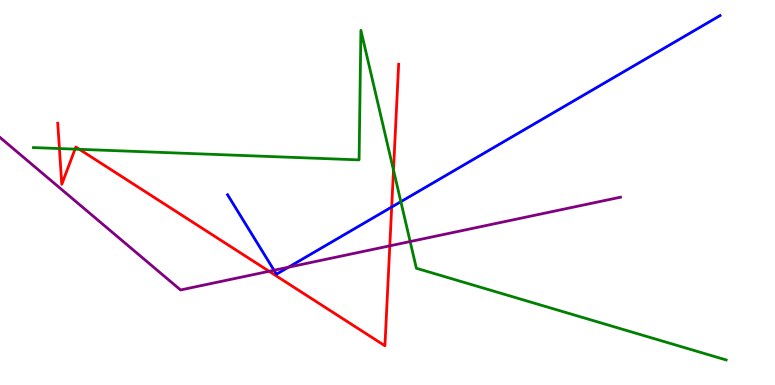[{'lines': ['blue', 'red'], 'intersections': [{'x': 5.05, 'y': 4.62}]}, {'lines': ['green', 'red'], 'intersections': [{'x': 0.767, 'y': 6.14}, {'x': 0.968, 'y': 6.13}, {'x': 1.02, 'y': 6.12}, {'x': 5.08, 'y': 5.58}]}, {'lines': ['purple', 'red'], 'intersections': [{'x': 3.47, 'y': 2.95}, {'x': 5.03, 'y': 3.61}]}, {'lines': ['blue', 'green'], 'intersections': [{'x': 5.17, 'y': 4.76}]}, {'lines': ['blue', 'purple'], 'intersections': [{'x': 3.54, 'y': 2.98}, {'x': 3.72, 'y': 3.06}]}, {'lines': ['green', 'purple'], 'intersections': [{'x': 5.29, 'y': 3.73}]}]